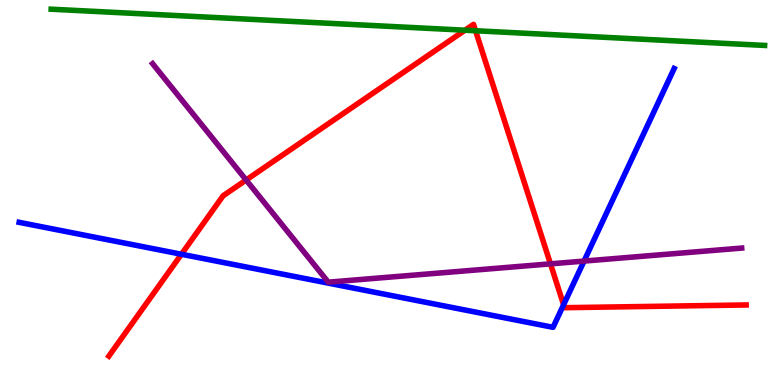[{'lines': ['blue', 'red'], 'intersections': [{'x': 2.34, 'y': 3.4}, {'x': 7.27, 'y': 2.08}]}, {'lines': ['green', 'red'], 'intersections': [{'x': 6.0, 'y': 9.22}, {'x': 6.14, 'y': 9.2}]}, {'lines': ['purple', 'red'], 'intersections': [{'x': 3.18, 'y': 5.32}, {'x': 7.1, 'y': 3.15}]}, {'lines': ['blue', 'green'], 'intersections': []}, {'lines': ['blue', 'purple'], 'intersections': [{'x': 7.54, 'y': 3.22}]}, {'lines': ['green', 'purple'], 'intersections': []}]